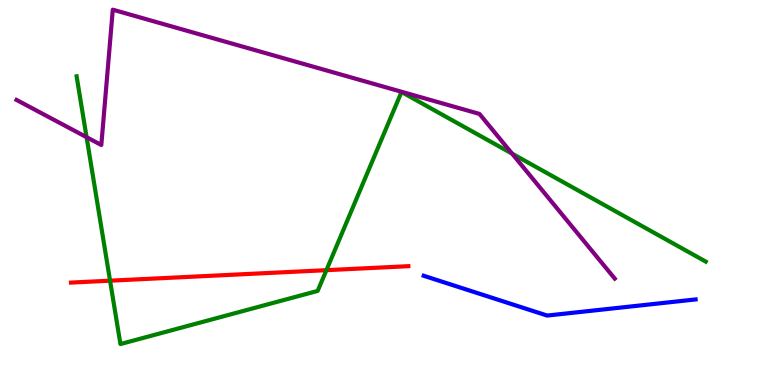[{'lines': ['blue', 'red'], 'intersections': []}, {'lines': ['green', 'red'], 'intersections': [{'x': 1.42, 'y': 2.71}, {'x': 4.21, 'y': 2.98}]}, {'lines': ['purple', 'red'], 'intersections': []}, {'lines': ['blue', 'green'], 'intersections': []}, {'lines': ['blue', 'purple'], 'intersections': []}, {'lines': ['green', 'purple'], 'intersections': [{'x': 1.12, 'y': 6.44}, {'x': 6.61, 'y': 6.01}]}]